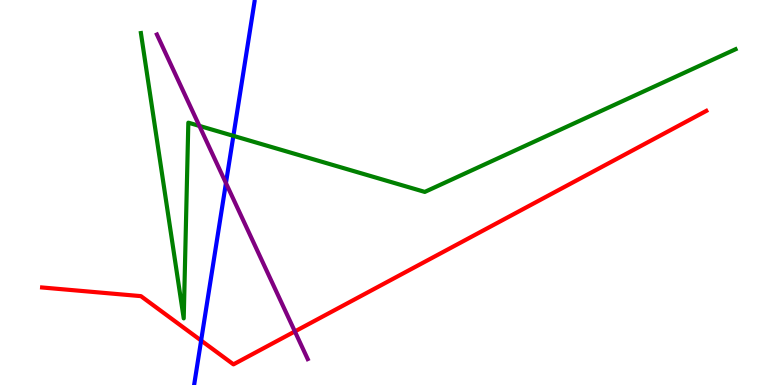[{'lines': ['blue', 'red'], 'intersections': [{'x': 2.6, 'y': 1.15}]}, {'lines': ['green', 'red'], 'intersections': []}, {'lines': ['purple', 'red'], 'intersections': [{'x': 3.8, 'y': 1.39}]}, {'lines': ['blue', 'green'], 'intersections': [{'x': 3.01, 'y': 6.47}]}, {'lines': ['blue', 'purple'], 'intersections': [{'x': 2.92, 'y': 5.24}]}, {'lines': ['green', 'purple'], 'intersections': [{'x': 2.57, 'y': 6.73}]}]